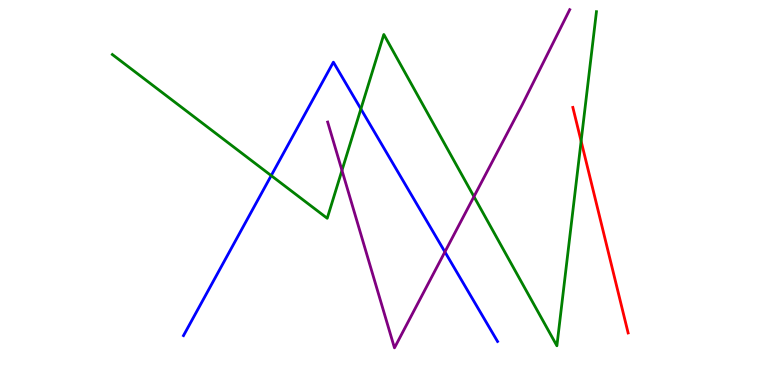[{'lines': ['blue', 'red'], 'intersections': []}, {'lines': ['green', 'red'], 'intersections': [{'x': 7.5, 'y': 6.33}]}, {'lines': ['purple', 'red'], 'intersections': []}, {'lines': ['blue', 'green'], 'intersections': [{'x': 3.5, 'y': 5.44}, {'x': 4.66, 'y': 7.17}]}, {'lines': ['blue', 'purple'], 'intersections': [{'x': 5.74, 'y': 3.46}]}, {'lines': ['green', 'purple'], 'intersections': [{'x': 4.41, 'y': 5.57}, {'x': 6.12, 'y': 4.89}]}]